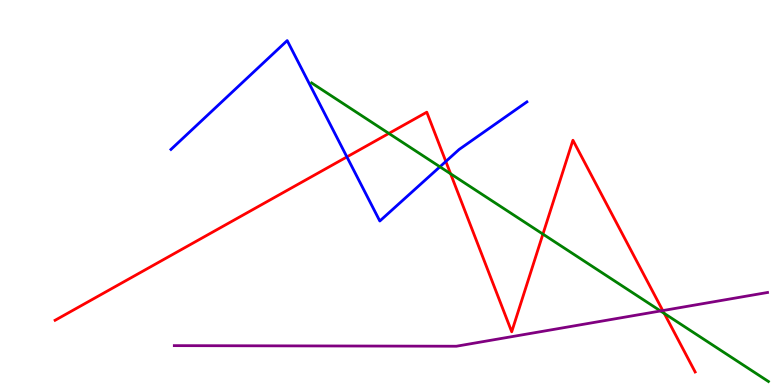[{'lines': ['blue', 'red'], 'intersections': [{'x': 4.48, 'y': 5.92}, {'x': 5.75, 'y': 5.81}]}, {'lines': ['green', 'red'], 'intersections': [{'x': 5.02, 'y': 6.53}, {'x': 5.81, 'y': 5.49}, {'x': 7.01, 'y': 3.92}, {'x': 8.57, 'y': 1.86}]}, {'lines': ['purple', 'red'], 'intersections': [{'x': 8.55, 'y': 1.93}]}, {'lines': ['blue', 'green'], 'intersections': [{'x': 5.68, 'y': 5.67}]}, {'lines': ['blue', 'purple'], 'intersections': []}, {'lines': ['green', 'purple'], 'intersections': [{'x': 8.52, 'y': 1.92}]}]